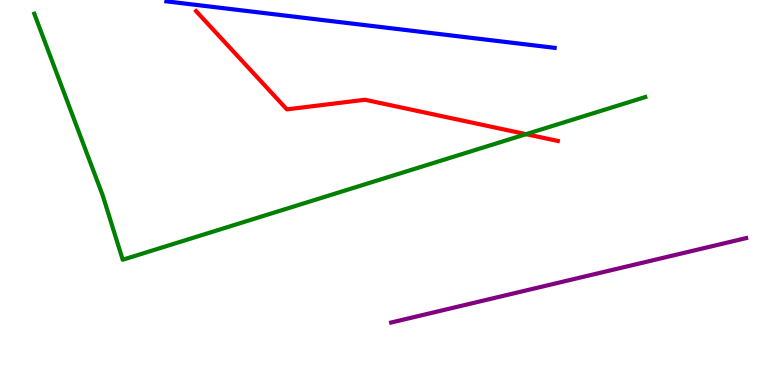[{'lines': ['blue', 'red'], 'intersections': []}, {'lines': ['green', 'red'], 'intersections': [{'x': 6.79, 'y': 6.52}]}, {'lines': ['purple', 'red'], 'intersections': []}, {'lines': ['blue', 'green'], 'intersections': []}, {'lines': ['blue', 'purple'], 'intersections': []}, {'lines': ['green', 'purple'], 'intersections': []}]